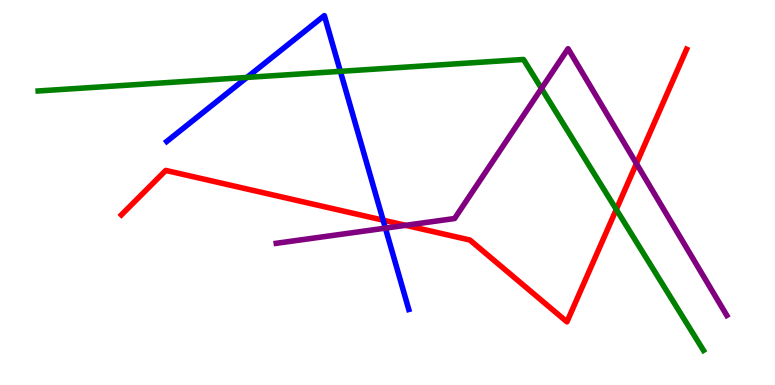[{'lines': ['blue', 'red'], 'intersections': [{'x': 4.94, 'y': 4.28}]}, {'lines': ['green', 'red'], 'intersections': [{'x': 7.95, 'y': 4.56}]}, {'lines': ['purple', 'red'], 'intersections': [{'x': 5.23, 'y': 4.15}, {'x': 8.21, 'y': 5.75}]}, {'lines': ['blue', 'green'], 'intersections': [{'x': 3.19, 'y': 7.99}, {'x': 4.39, 'y': 8.15}]}, {'lines': ['blue', 'purple'], 'intersections': [{'x': 4.97, 'y': 4.07}]}, {'lines': ['green', 'purple'], 'intersections': [{'x': 6.99, 'y': 7.7}]}]